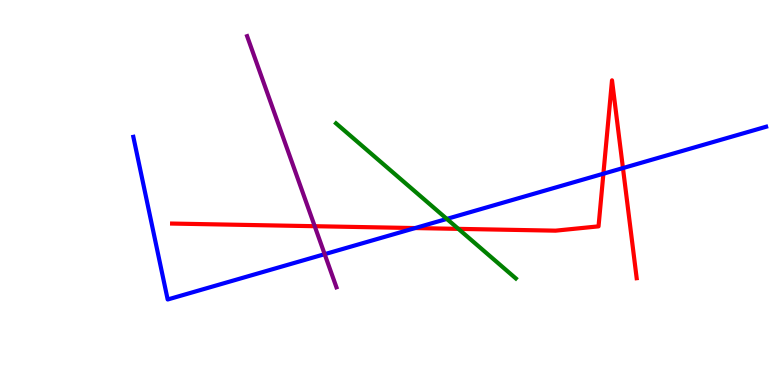[{'lines': ['blue', 'red'], 'intersections': [{'x': 5.36, 'y': 4.08}, {'x': 7.79, 'y': 5.49}, {'x': 8.04, 'y': 5.63}]}, {'lines': ['green', 'red'], 'intersections': [{'x': 5.91, 'y': 4.06}]}, {'lines': ['purple', 'red'], 'intersections': [{'x': 4.06, 'y': 4.12}]}, {'lines': ['blue', 'green'], 'intersections': [{'x': 5.77, 'y': 4.31}]}, {'lines': ['blue', 'purple'], 'intersections': [{'x': 4.19, 'y': 3.4}]}, {'lines': ['green', 'purple'], 'intersections': []}]